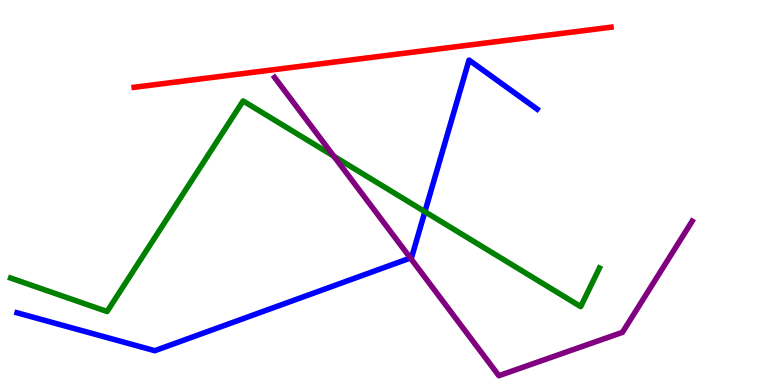[{'lines': ['blue', 'red'], 'intersections': []}, {'lines': ['green', 'red'], 'intersections': []}, {'lines': ['purple', 'red'], 'intersections': []}, {'lines': ['blue', 'green'], 'intersections': [{'x': 5.48, 'y': 4.5}]}, {'lines': ['blue', 'purple'], 'intersections': [{'x': 5.3, 'y': 3.3}]}, {'lines': ['green', 'purple'], 'intersections': [{'x': 4.31, 'y': 5.94}]}]